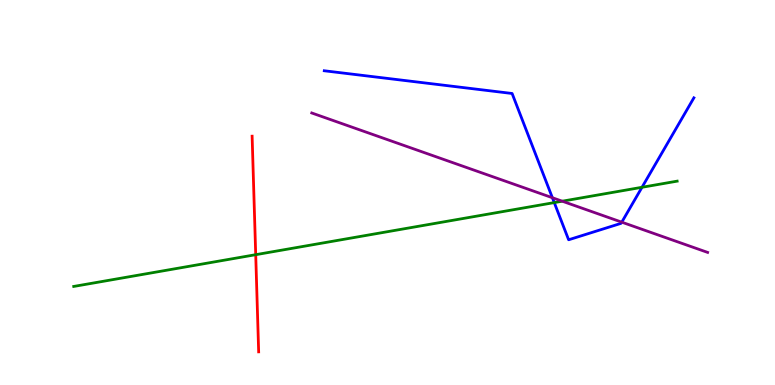[{'lines': ['blue', 'red'], 'intersections': []}, {'lines': ['green', 'red'], 'intersections': [{'x': 3.3, 'y': 3.38}]}, {'lines': ['purple', 'red'], 'intersections': []}, {'lines': ['blue', 'green'], 'intersections': [{'x': 7.15, 'y': 4.74}, {'x': 8.28, 'y': 5.14}]}, {'lines': ['blue', 'purple'], 'intersections': [{'x': 7.13, 'y': 4.86}, {'x': 8.02, 'y': 4.23}]}, {'lines': ['green', 'purple'], 'intersections': [{'x': 7.25, 'y': 4.77}]}]